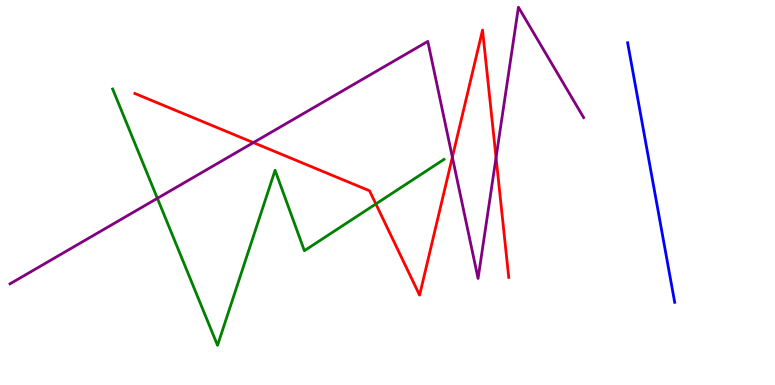[{'lines': ['blue', 'red'], 'intersections': []}, {'lines': ['green', 'red'], 'intersections': [{'x': 4.85, 'y': 4.7}]}, {'lines': ['purple', 'red'], 'intersections': [{'x': 3.27, 'y': 6.3}, {'x': 5.84, 'y': 5.92}, {'x': 6.4, 'y': 5.91}]}, {'lines': ['blue', 'green'], 'intersections': []}, {'lines': ['blue', 'purple'], 'intersections': []}, {'lines': ['green', 'purple'], 'intersections': [{'x': 2.03, 'y': 4.85}]}]